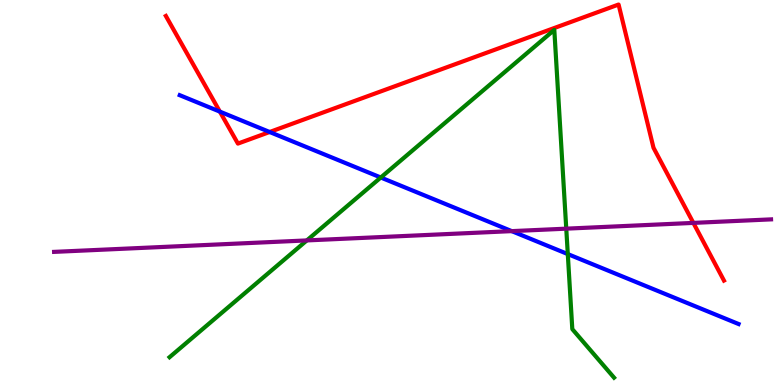[{'lines': ['blue', 'red'], 'intersections': [{'x': 2.84, 'y': 7.1}, {'x': 3.48, 'y': 6.57}]}, {'lines': ['green', 'red'], 'intersections': []}, {'lines': ['purple', 'red'], 'intersections': [{'x': 8.95, 'y': 4.21}]}, {'lines': ['blue', 'green'], 'intersections': [{'x': 4.91, 'y': 5.39}, {'x': 7.33, 'y': 3.4}]}, {'lines': ['blue', 'purple'], 'intersections': [{'x': 6.6, 'y': 4.0}]}, {'lines': ['green', 'purple'], 'intersections': [{'x': 3.96, 'y': 3.76}, {'x': 7.31, 'y': 4.06}]}]